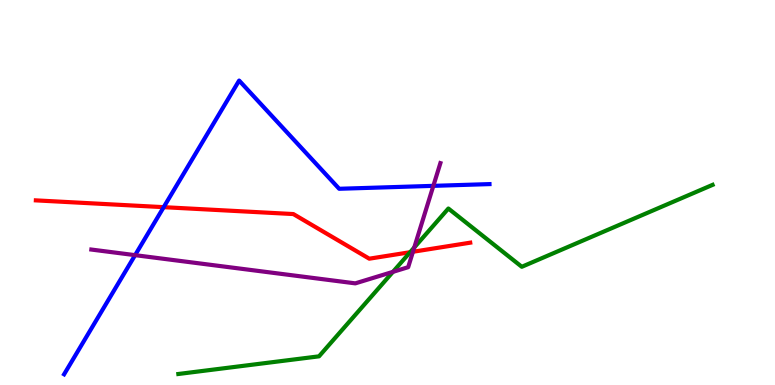[{'lines': ['blue', 'red'], 'intersections': [{'x': 2.11, 'y': 4.62}]}, {'lines': ['green', 'red'], 'intersections': [{'x': 5.29, 'y': 3.45}]}, {'lines': ['purple', 'red'], 'intersections': [{'x': 5.33, 'y': 3.46}]}, {'lines': ['blue', 'green'], 'intersections': []}, {'lines': ['blue', 'purple'], 'intersections': [{'x': 1.74, 'y': 3.37}, {'x': 5.59, 'y': 5.17}]}, {'lines': ['green', 'purple'], 'intersections': [{'x': 5.07, 'y': 2.94}, {'x': 5.35, 'y': 3.57}]}]